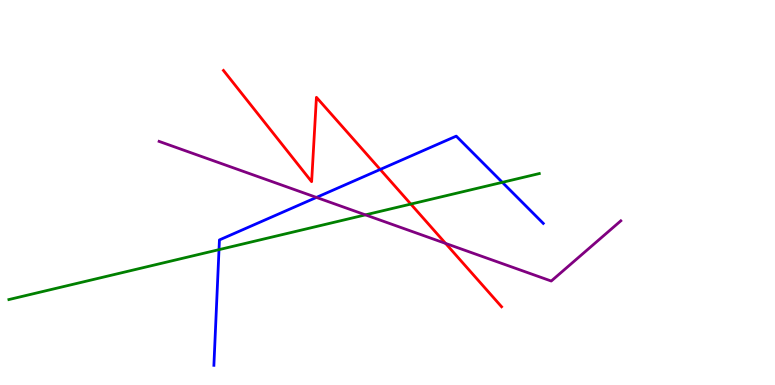[{'lines': ['blue', 'red'], 'intersections': [{'x': 4.91, 'y': 5.6}]}, {'lines': ['green', 'red'], 'intersections': [{'x': 5.3, 'y': 4.7}]}, {'lines': ['purple', 'red'], 'intersections': [{'x': 5.75, 'y': 3.68}]}, {'lines': ['blue', 'green'], 'intersections': [{'x': 2.83, 'y': 3.52}, {'x': 6.48, 'y': 5.26}]}, {'lines': ['blue', 'purple'], 'intersections': [{'x': 4.08, 'y': 4.87}]}, {'lines': ['green', 'purple'], 'intersections': [{'x': 4.72, 'y': 4.42}]}]